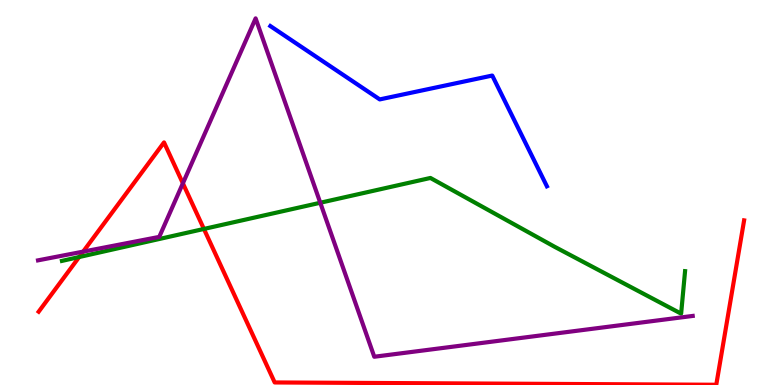[{'lines': ['blue', 'red'], 'intersections': []}, {'lines': ['green', 'red'], 'intersections': [{'x': 1.02, 'y': 3.32}, {'x': 2.63, 'y': 4.05}]}, {'lines': ['purple', 'red'], 'intersections': [{'x': 1.07, 'y': 3.46}, {'x': 2.36, 'y': 5.24}]}, {'lines': ['blue', 'green'], 'intersections': []}, {'lines': ['blue', 'purple'], 'intersections': []}, {'lines': ['green', 'purple'], 'intersections': [{'x': 4.13, 'y': 4.73}]}]